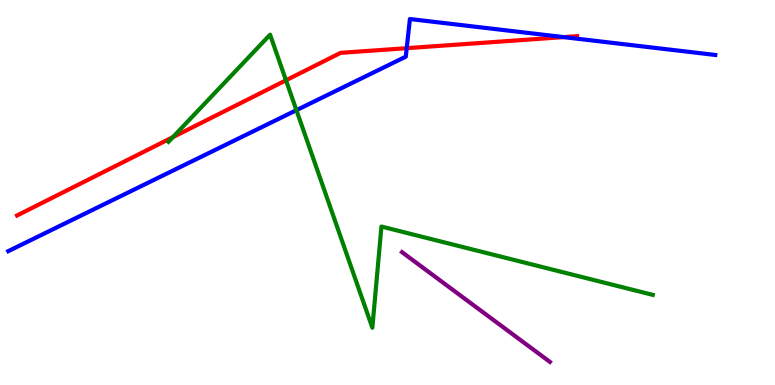[{'lines': ['blue', 'red'], 'intersections': [{'x': 5.25, 'y': 8.75}, {'x': 7.27, 'y': 9.04}]}, {'lines': ['green', 'red'], 'intersections': [{'x': 2.23, 'y': 6.44}, {'x': 3.69, 'y': 7.91}]}, {'lines': ['purple', 'red'], 'intersections': []}, {'lines': ['blue', 'green'], 'intersections': [{'x': 3.82, 'y': 7.14}]}, {'lines': ['blue', 'purple'], 'intersections': []}, {'lines': ['green', 'purple'], 'intersections': []}]